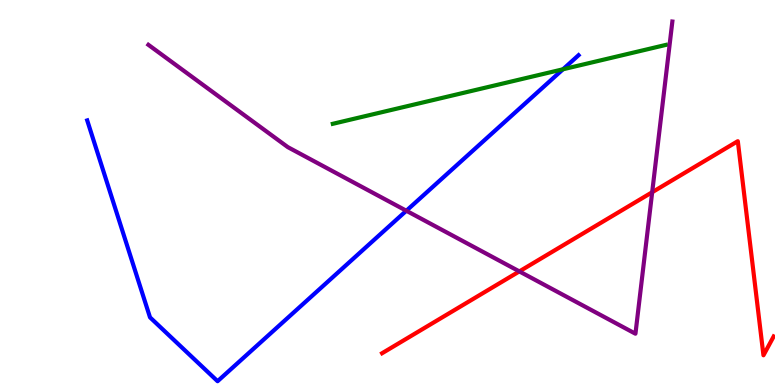[{'lines': ['blue', 'red'], 'intersections': []}, {'lines': ['green', 'red'], 'intersections': []}, {'lines': ['purple', 'red'], 'intersections': [{'x': 6.7, 'y': 2.95}, {'x': 8.42, 'y': 5.01}]}, {'lines': ['blue', 'green'], 'intersections': [{'x': 7.26, 'y': 8.2}]}, {'lines': ['blue', 'purple'], 'intersections': [{'x': 5.24, 'y': 4.53}]}, {'lines': ['green', 'purple'], 'intersections': []}]